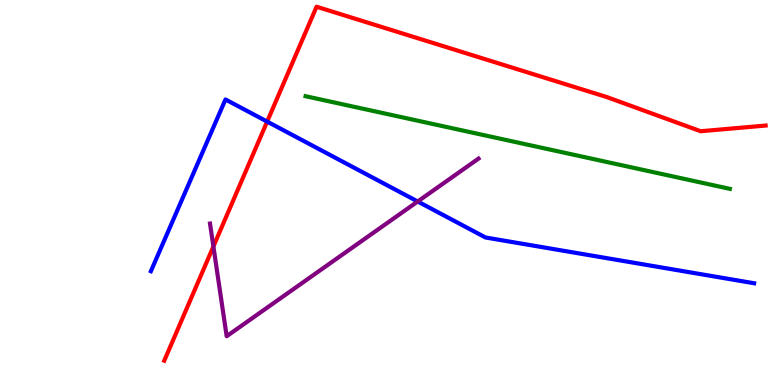[{'lines': ['blue', 'red'], 'intersections': [{'x': 3.45, 'y': 6.84}]}, {'lines': ['green', 'red'], 'intersections': []}, {'lines': ['purple', 'red'], 'intersections': [{'x': 2.75, 'y': 3.6}]}, {'lines': ['blue', 'green'], 'intersections': []}, {'lines': ['blue', 'purple'], 'intersections': [{'x': 5.39, 'y': 4.77}]}, {'lines': ['green', 'purple'], 'intersections': []}]